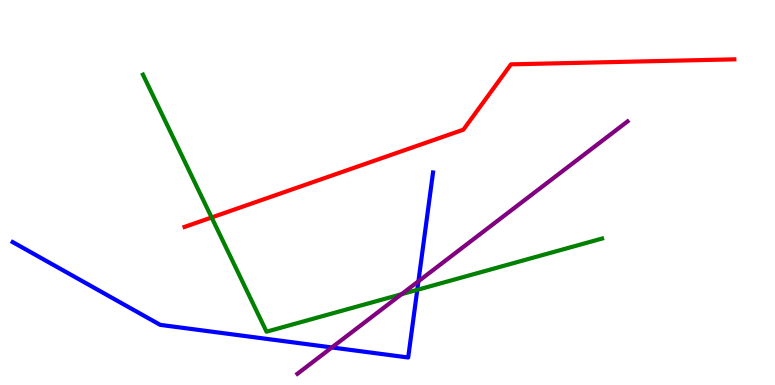[{'lines': ['blue', 'red'], 'intersections': []}, {'lines': ['green', 'red'], 'intersections': [{'x': 2.73, 'y': 4.35}]}, {'lines': ['purple', 'red'], 'intersections': []}, {'lines': ['blue', 'green'], 'intersections': [{'x': 5.38, 'y': 2.47}]}, {'lines': ['blue', 'purple'], 'intersections': [{'x': 4.28, 'y': 0.975}, {'x': 5.4, 'y': 2.69}]}, {'lines': ['green', 'purple'], 'intersections': [{'x': 5.18, 'y': 2.36}]}]